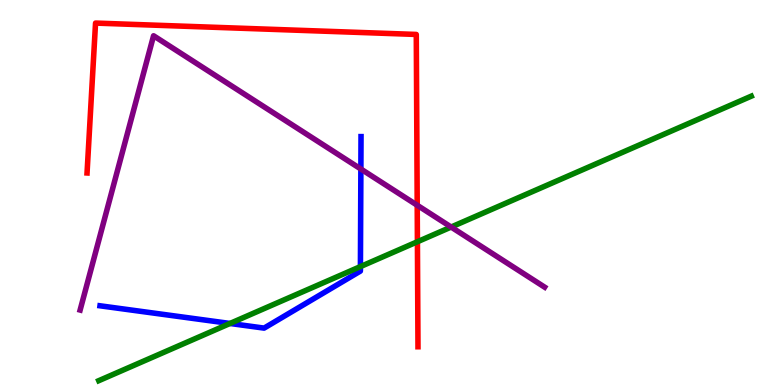[{'lines': ['blue', 'red'], 'intersections': []}, {'lines': ['green', 'red'], 'intersections': [{'x': 5.39, 'y': 3.72}]}, {'lines': ['purple', 'red'], 'intersections': [{'x': 5.38, 'y': 4.67}]}, {'lines': ['blue', 'green'], 'intersections': [{'x': 2.97, 'y': 1.6}, {'x': 4.65, 'y': 3.08}]}, {'lines': ['blue', 'purple'], 'intersections': [{'x': 4.66, 'y': 5.61}]}, {'lines': ['green', 'purple'], 'intersections': [{'x': 5.82, 'y': 4.1}]}]